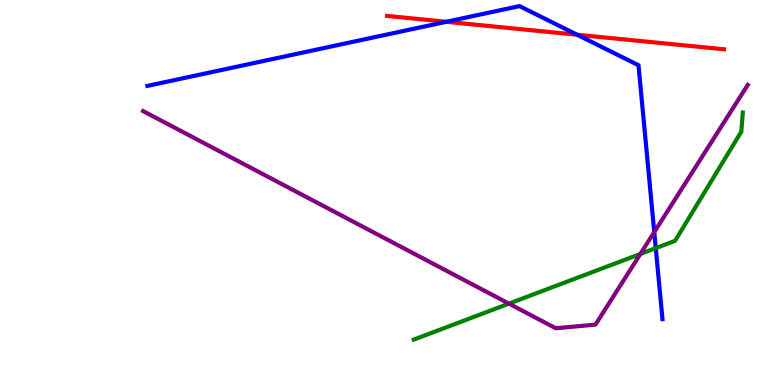[{'lines': ['blue', 'red'], 'intersections': [{'x': 5.76, 'y': 9.43}, {'x': 7.45, 'y': 9.1}]}, {'lines': ['green', 'red'], 'intersections': []}, {'lines': ['purple', 'red'], 'intersections': []}, {'lines': ['blue', 'green'], 'intersections': [{'x': 8.46, 'y': 3.55}]}, {'lines': ['blue', 'purple'], 'intersections': [{'x': 8.44, 'y': 3.97}]}, {'lines': ['green', 'purple'], 'intersections': [{'x': 6.57, 'y': 2.11}, {'x': 8.26, 'y': 3.4}]}]